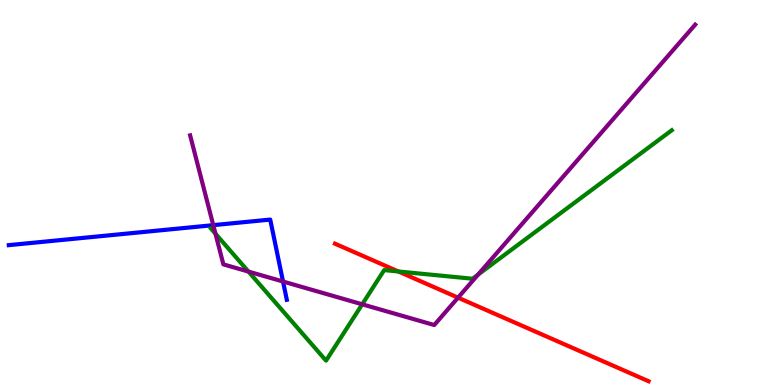[{'lines': ['blue', 'red'], 'intersections': []}, {'lines': ['green', 'red'], 'intersections': [{'x': 5.14, 'y': 2.95}]}, {'lines': ['purple', 'red'], 'intersections': [{'x': 5.91, 'y': 2.27}]}, {'lines': ['blue', 'green'], 'intersections': []}, {'lines': ['blue', 'purple'], 'intersections': [{'x': 2.75, 'y': 4.15}, {'x': 3.65, 'y': 2.69}]}, {'lines': ['green', 'purple'], 'intersections': [{'x': 2.78, 'y': 3.93}, {'x': 3.21, 'y': 2.95}, {'x': 4.67, 'y': 2.1}, {'x': 6.17, 'y': 2.87}]}]